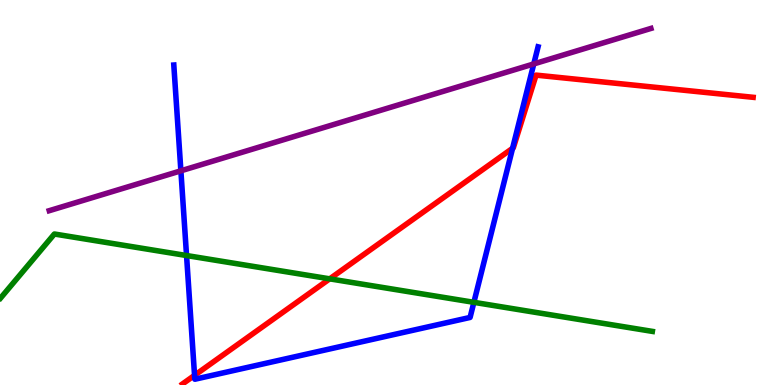[{'lines': ['blue', 'red'], 'intersections': [{'x': 2.51, 'y': 0.251}, {'x': 6.61, 'y': 6.15}]}, {'lines': ['green', 'red'], 'intersections': [{'x': 4.25, 'y': 2.76}]}, {'lines': ['purple', 'red'], 'intersections': []}, {'lines': ['blue', 'green'], 'intersections': [{'x': 2.41, 'y': 3.36}, {'x': 6.11, 'y': 2.15}]}, {'lines': ['blue', 'purple'], 'intersections': [{'x': 2.33, 'y': 5.56}, {'x': 6.89, 'y': 8.34}]}, {'lines': ['green', 'purple'], 'intersections': []}]